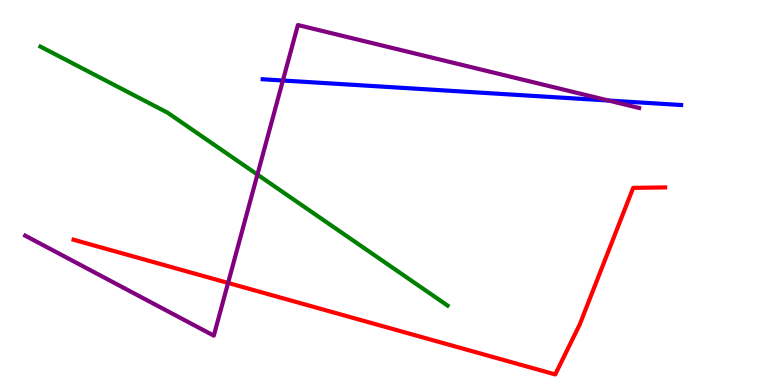[{'lines': ['blue', 'red'], 'intersections': []}, {'lines': ['green', 'red'], 'intersections': []}, {'lines': ['purple', 'red'], 'intersections': [{'x': 2.94, 'y': 2.65}]}, {'lines': ['blue', 'green'], 'intersections': []}, {'lines': ['blue', 'purple'], 'intersections': [{'x': 3.65, 'y': 7.91}, {'x': 7.85, 'y': 7.39}]}, {'lines': ['green', 'purple'], 'intersections': [{'x': 3.32, 'y': 5.47}]}]